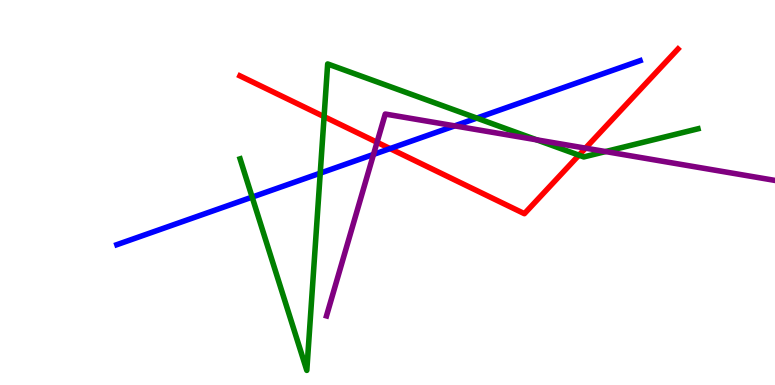[{'lines': ['blue', 'red'], 'intersections': [{'x': 5.03, 'y': 6.14}]}, {'lines': ['green', 'red'], 'intersections': [{'x': 4.18, 'y': 6.97}, {'x': 7.47, 'y': 5.97}]}, {'lines': ['purple', 'red'], 'intersections': [{'x': 4.87, 'y': 6.3}, {'x': 7.55, 'y': 6.15}]}, {'lines': ['blue', 'green'], 'intersections': [{'x': 3.25, 'y': 4.88}, {'x': 4.13, 'y': 5.5}, {'x': 6.15, 'y': 6.93}]}, {'lines': ['blue', 'purple'], 'intersections': [{'x': 4.82, 'y': 5.99}, {'x': 5.87, 'y': 6.73}]}, {'lines': ['green', 'purple'], 'intersections': [{'x': 6.92, 'y': 6.37}, {'x': 7.81, 'y': 6.06}]}]